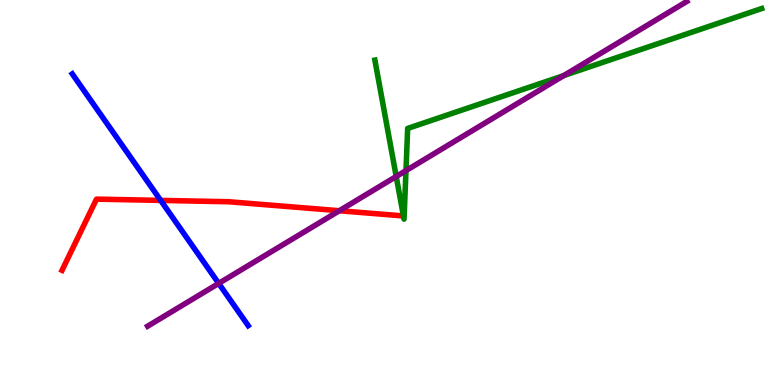[{'lines': ['blue', 'red'], 'intersections': [{'x': 2.07, 'y': 4.79}]}, {'lines': ['green', 'red'], 'intersections': []}, {'lines': ['purple', 'red'], 'intersections': [{'x': 4.38, 'y': 4.53}]}, {'lines': ['blue', 'green'], 'intersections': []}, {'lines': ['blue', 'purple'], 'intersections': [{'x': 2.82, 'y': 2.64}]}, {'lines': ['green', 'purple'], 'intersections': [{'x': 5.11, 'y': 5.42}, {'x': 5.24, 'y': 5.57}, {'x': 7.27, 'y': 8.04}]}]